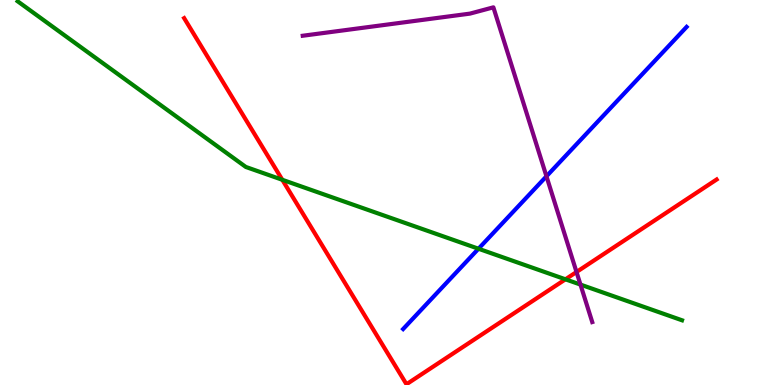[{'lines': ['blue', 'red'], 'intersections': []}, {'lines': ['green', 'red'], 'intersections': [{'x': 3.64, 'y': 5.33}, {'x': 7.3, 'y': 2.75}]}, {'lines': ['purple', 'red'], 'intersections': [{'x': 7.44, 'y': 2.94}]}, {'lines': ['blue', 'green'], 'intersections': [{'x': 6.17, 'y': 3.54}]}, {'lines': ['blue', 'purple'], 'intersections': [{'x': 7.05, 'y': 5.42}]}, {'lines': ['green', 'purple'], 'intersections': [{'x': 7.49, 'y': 2.61}]}]